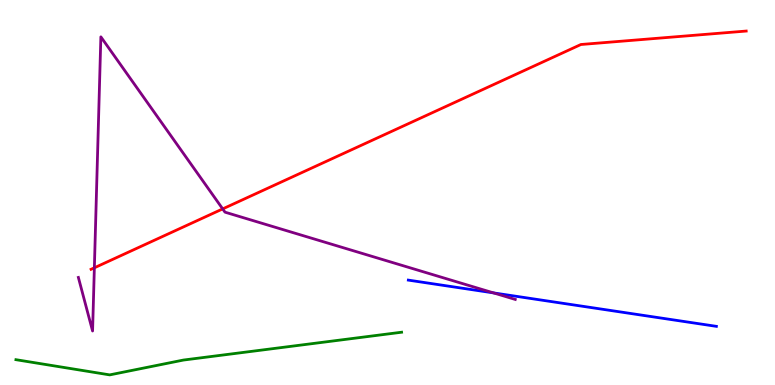[{'lines': ['blue', 'red'], 'intersections': []}, {'lines': ['green', 'red'], 'intersections': []}, {'lines': ['purple', 'red'], 'intersections': [{'x': 1.22, 'y': 3.04}, {'x': 2.87, 'y': 4.57}]}, {'lines': ['blue', 'green'], 'intersections': []}, {'lines': ['blue', 'purple'], 'intersections': [{'x': 6.37, 'y': 2.39}]}, {'lines': ['green', 'purple'], 'intersections': []}]